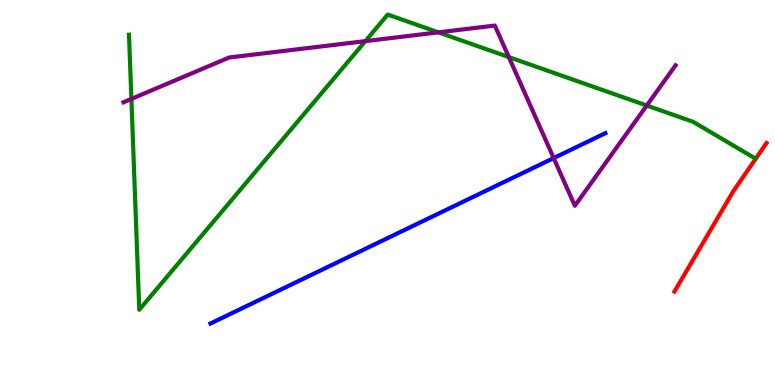[{'lines': ['blue', 'red'], 'intersections': []}, {'lines': ['green', 'red'], 'intersections': []}, {'lines': ['purple', 'red'], 'intersections': []}, {'lines': ['blue', 'green'], 'intersections': []}, {'lines': ['blue', 'purple'], 'intersections': [{'x': 7.14, 'y': 5.89}]}, {'lines': ['green', 'purple'], 'intersections': [{'x': 1.7, 'y': 7.43}, {'x': 4.71, 'y': 8.93}, {'x': 5.66, 'y': 9.16}, {'x': 6.57, 'y': 8.52}, {'x': 8.35, 'y': 7.26}]}]